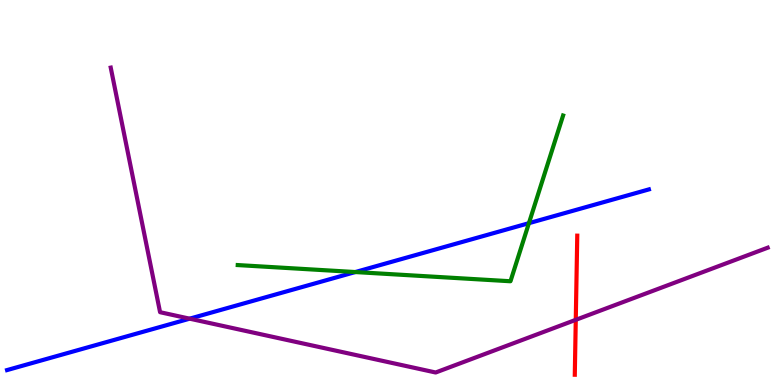[{'lines': ['blue', 'red'], 'intersections': []}, {'lines': ['green', 'red'], 'intersections': []}, {'lines': ['purple', 'red'], 'intersections': [{'x': 7.43, 'y': 1.69}]}, {'lines': ['blue', 'green'], 'intersections': [{'x': 4.58, 'y': 2.93}, {'x': 6.82, 'y': 4.2}]}, {'lines': ['blue', 'purple'], 'intersections': [{'x': 2.45, 'y': 1.72}]}, {'lines': ['green', 'purple'], 'intersections': []}]